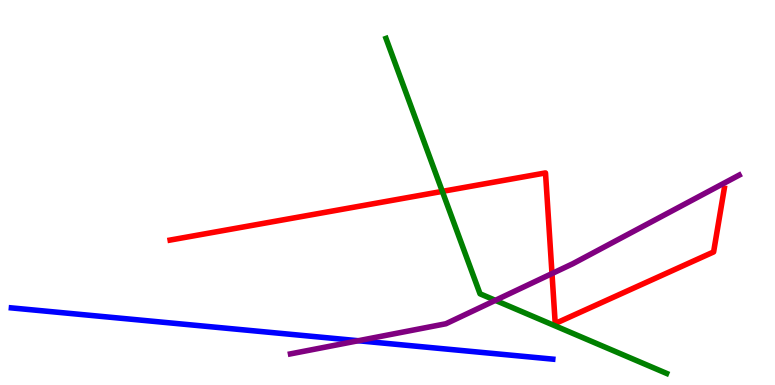[{'lines': ['blue', 'red'], 'intersections': []}, {'lines': ['green', 'red'], 'intersections': [{'x': 5.71, 'y': 5.03}]}, {'lines': ['purple', 'red'], 'intersections': [{'x': 7.12, 'y': 2.89}]}, {'lines': ['blue', 'green'], 'intersections': []}, {'lines': ['blue', 'purple'], 'intersections': [{'x': 4.62, 'y': 1.15}]}, {'lines': ['green', 'purple'], 'intersections': [{'x': 6.39, 'y': 2.2}]}]